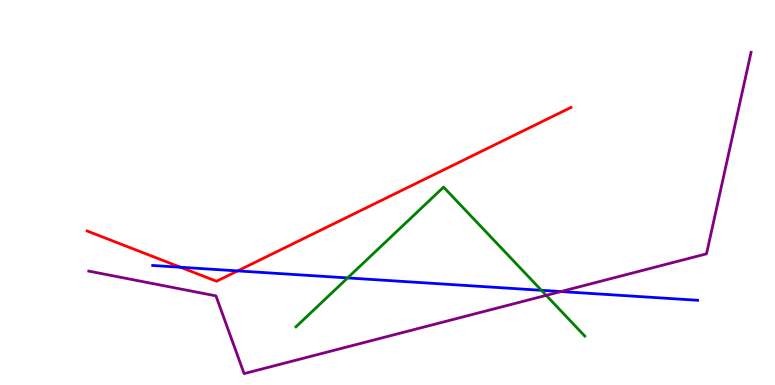[{'lines': ['blue', 'red'], 'intersections': [{'x': 2.33, 'y': 3.06}, {'x': 3.07, 'y': 2.96}]}, {'lines': ['green', 'red'], 'intersections': []}, {'lines': ['purple', 'red'], 'intersections': []}, {'lines': ['blue', 'green'], 'intersections': [{'x': 4.49, 'y': 2.78}, {'x': 6.99, 'y': 2.46}]}, {'lines': ['blue', 'purple'], 'intersections': [{'x': 7.24, 'y': 2.43}]}, {'lines': ['green', 'purple'], 'intersections': [{'x': 7.05, 'y': 2.33}]}]